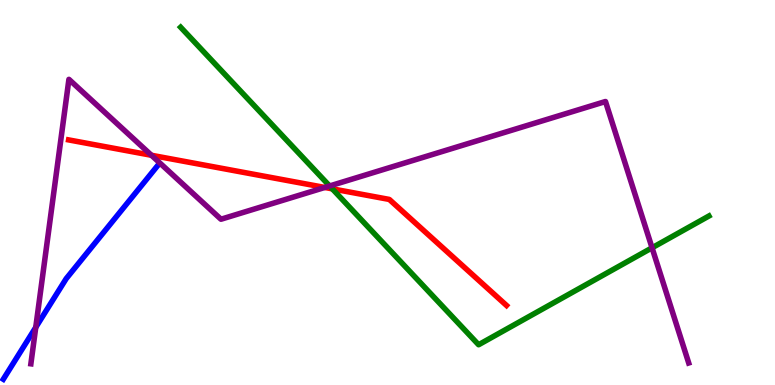[{'lines': ['blue', 'red'], 'intersections': []}, {'lines': ['green', 'red'], 'intersections': [{'x': 4.29, 'y': 5.09}]}, {'lines': ['purple', 'red'], 'intersections': [{'x': 1.95, 'y': 5.97}, {'x': 4.19, 'y': 5.13}]}, {'lines': ['blue', 'green'], 'intersections': []}, {'lines': ['blue', 'purple'], 'intersections': [{'x': 0.461, 'y': 1.5}]}, {'lines': ['green', 'purple'], 'intersections': [{'x': 4.25, 'y': 5.17}, {'x': 8.41, 'y': 3.56}]}]